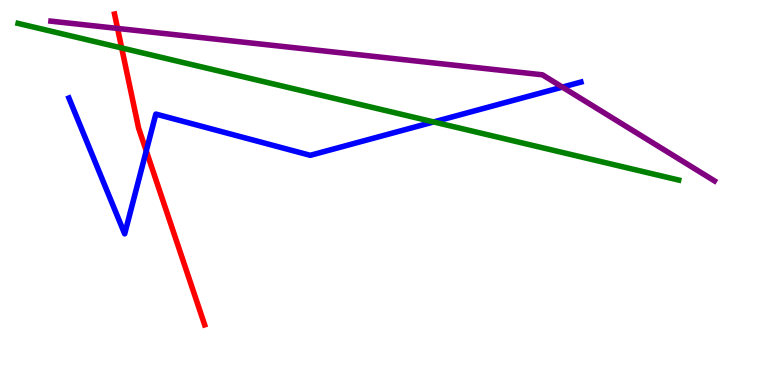[{'lines': ['blue', 'red'], 'intersections': [{'x': 1.89, 'y': 6.08}]}, {'lines': ['green', 'red'], 'intersections': [{'x': 1.57, 'y': 8.75}]}, {'lines': ['purple', 'red'], 'intersections': [{'x': 1.52, 'y': 9.26}]}, {'lines': ['blue', 'green'], 'intersections': [{'x': 5.6, 'y': 6.83}]}, {'lines': ['blue', 'purple'], 'intersections': [{'x': 7.26, 'y': 7.74}]}, {'lines': ['green', 'purple'], 'intersections': []}]